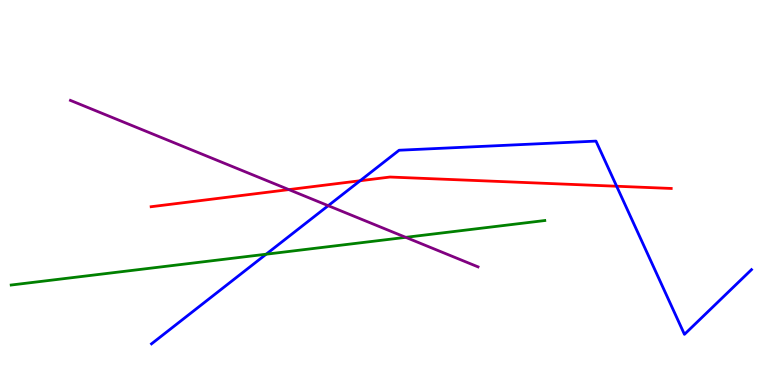[{'lines': ['blue', 'red'], 'intersections': [{'x': 4.65, 'y': 5.31}, {'x': 7.96, 'y': 5.16}]}, {'lines': ['green', 'red'], 'intersections': []}, {'lines': ['purple', 'red'], 'intersections': [{'x': 3.73, 'y': 5.08}]}, {'lines': ['blue', 'green'], 'intersections': [{'x': 3.43, 'y': 3.4}]}, {'lines': ['blue', 'purple'], 'intersections': [{'x': 4.23, 'y': 4.66}]}, {'lines': ['green', 'purple'], 'intersections': [{'x': 5.24, 'y': 3.84}]}]